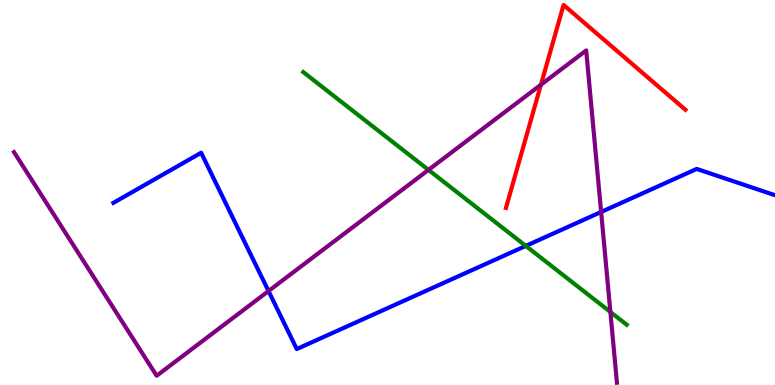[{'lines': ['blue', 'red'], 'intersections': []}, {'lines': ['green', 'red'], 'intersections': []}, {'lines': ['purple', 'red'], 'intersections': [{'x': 6.98, 'y': 7.8}]}, {'lines': ['blue', 'green'], 'intersections': [{'x': 6.78, 'y': 3.61}]}, {'lines': ['blue', 'purple'], 'intersections': [{'x': 3.46, 'y': 2.44}, {'x': 7.76, 'y': 4.49}]}, {'lines': ['green', 'purple'], 'intersections': [{'x': 5.53, 'y': 5.59}, {'x': 7.88, 'y': 1.9}]}]